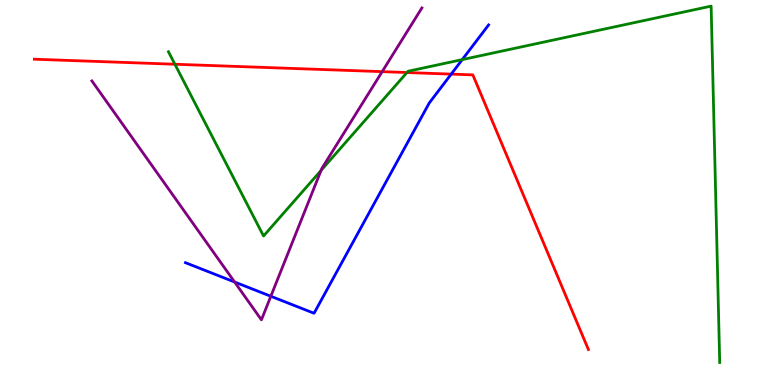[{'lines': ['blue', 'red'], 'intersections': [{'x': 5.82, 'y': 8.07}]}, {'lines': ['green', 'red'], 'intersections': [{'x': 2.26, 'y': 8.33}, {'x': 5.25, 'y': 8.12}]}, {'lines': ['purple', 'red'], 'intersections': [{'x': 4.93, 'y': 8.14}]}, {'lines': ['blue', 'green'], 'intersections': [{'x': 5.96, 'y': 8.45}]}, {'lines': ['blue', 'purple'], 'intersections': [{'x': 3.03, 'y': 2.68}, {'x': 3.49, 'y': 2.3}]}, {'lines': ['green', 'purple'], 'intersections': [{'x': 4.14, 'y': 5.57}]}]